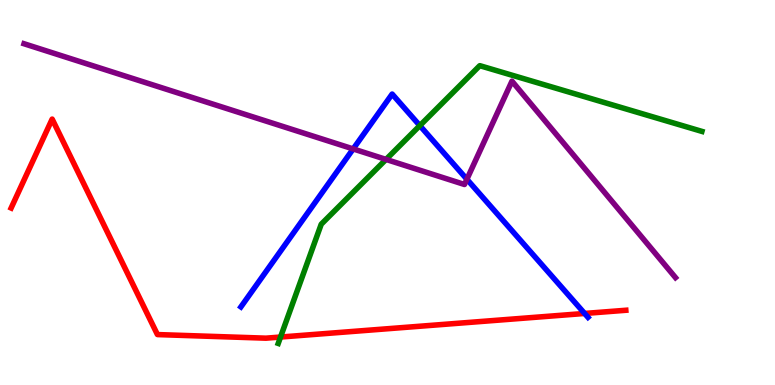[{'lines': ['blue', 'red'], 'intersections': [{'x': 7.54, 'y': 1.86}]}, {'lines': ['green', 'red'], 'intersections': [{'x': 3.62, 'y': 1.25}]}, {'lines': ['purple', 'red'], 'intersections': []}, {'lines': ['blue', 'green'], 'intersections': [{'x': 5.42, 'y': 6.74}]}, {'lines': ['blue', 'purple'], 'intersections': [{'x': 4.56, 'y': 6.13}, {'x': 6.02, 'y': 5.34}]}, {'lines': ['green', 'purple'], 'intersections': [{'x': 4.98, 'y': 5.86}]}]